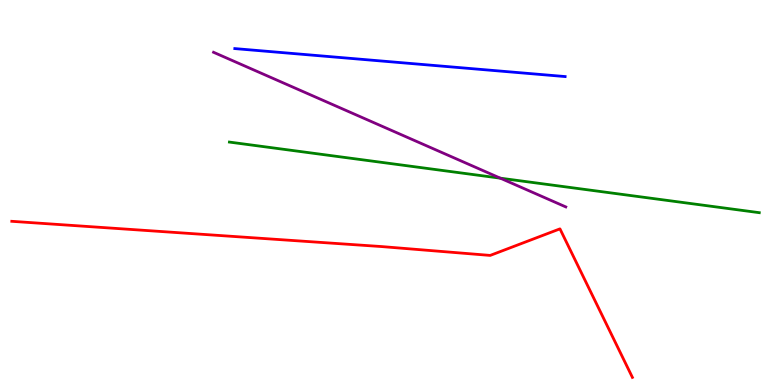[{'lines': ['blue', 'red'], 'intersections': []}, {'lines': ['green', 'red'], 'intersections': []}, {'lines': ['purple', 'red'], 'intersections': []}, {'lines': ['blue', 'green'], 'intersections': []}, {'lines': ['blue', 'purple'], 'intersections': []}, {'lines': ['green', 'purple'], 'intersections': [{'x': 6.46, 'y': 5.37}]}]